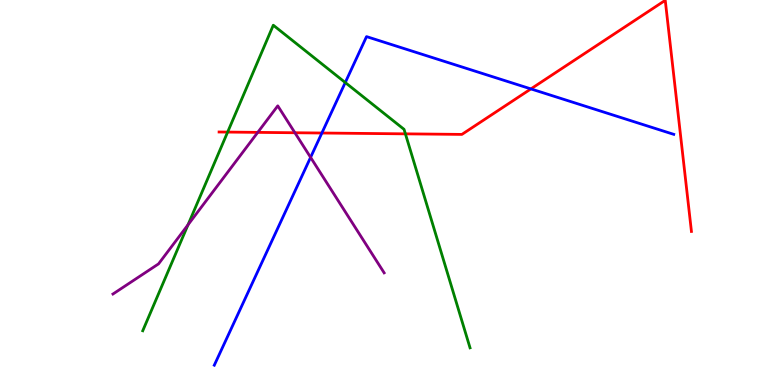[{'lines': ['blue', 'red'], 'intersections': [{'x': 4.15, 'y': 6.55}, {'x': 6.85, 'y': 7.69}]}, {'lines': ['green', 'red'], 'intersections': [{'x': 2.94, 'y': 6.57}, {'x': 5.23, 'y': 6.52}]}, {'lines': ['purple', 'red'], 'intersections': [{'x': 3.33, 'y': 6.56}, {'x': 3.81, 'y': 6.55}]}, {'lines': ['blue', 'green'], 'intersections': [{'x': 4.46, 'y': 7.86}]}, {'lines': ['blue', 'purple'], 'intersections': [{'x': 4.01, 'y': 5.91}]}, {'lines': ['green', 'purple'], 'intersections': [{'x': 2.43, 'y': 4.16}]}]